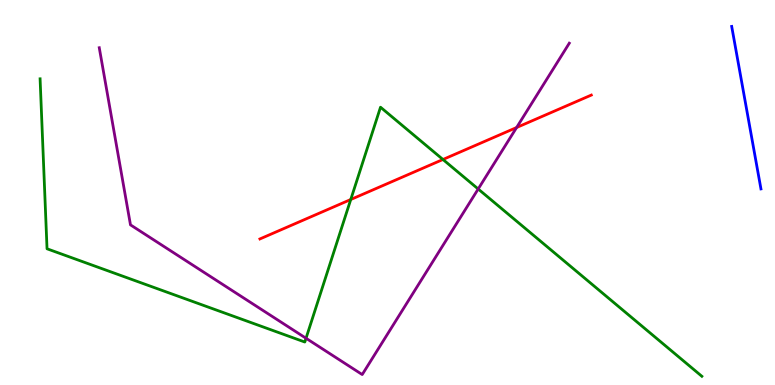[{'lines': ['blue', 'red'], 'intersections': []}, {'lines': ['green', 'red'], 'intersections': [{'x': 4.53, 'y': 4.82}, {'x': 5.72, 'y': 5.86}]}, {'lines': ['purple', 'red'], 'intersections': [{'x': 6.67, 'y': 6.69}]}, {'lines': ['blue', 'green'], 'intersections': []}, {'lines': ['blue', 'purple'], 'intersections': []}, {'lines': ['green', 'purple'], 'intersections': [{'x': 3.95, 'y': 1.21}, {'x': 6.17, 'y': 5.09}]}]